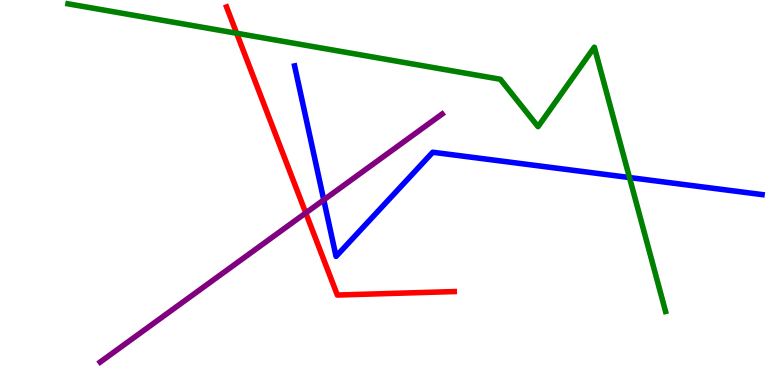[{'lines': ['blue', 'red'], 'intersections': []}, {'lines': ['green', 'red'], 'intersections': [{'x': 3.05, 'y': 9.14}]}, {'lines': ['purple', 'red'], 'intersections': [{'x': 3.95, 'y': 4.47}]}, {'lines': ['blue', 'green'], 'intersections': [{'x': 8.12, 'y': 5.39}]}, {'lines': ['blue', 'purple'], 'intersections': [{'x': 4.18, 'y': 4.81}]}, {'lines': ['green', 'purple'], 'intersections': []}]